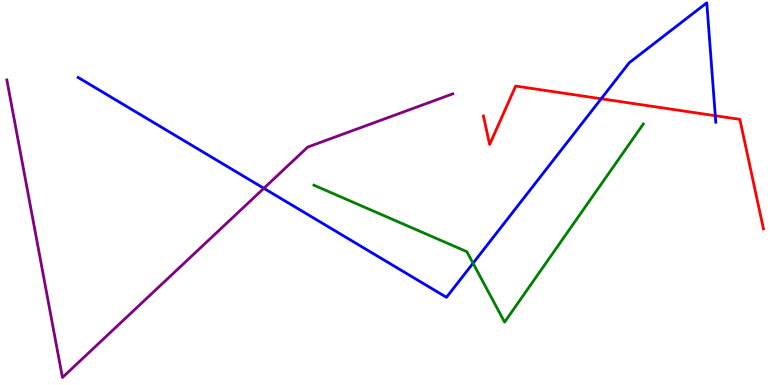[{'lines': ['blue', 'red'], 'intersections': [{'x': 7.76, 'y': 7.43}, {'x': 9.23, 'y': 6.99}]}, {'lines': ['green', 'red'], 'intersections': []}, {'lines': ['purple', 'red'], 'intersections': []}, {'lines': ['blue', 'green'], 'intersections': [{'x': 6.1, 'y': 3.16}]}, {'lines': ['blue', 'purple'], 'intersections': [{'x': 3.4, 'y': 5.11}]}, {'lines': ['green', 'purple'], 'intersections': []}]